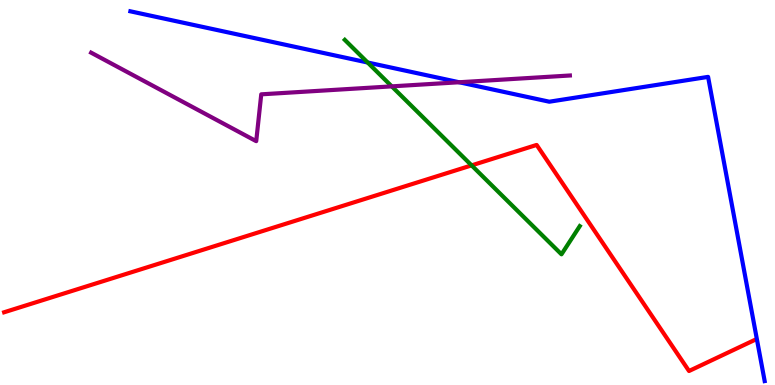[{'lines': ['blue', 'red'], 'intersections': []}, {'lines': ['green', 'red'], 'intersections': [{'x': 6.09, 'y': 5.7}]}, {'lines': ['purple', 'red'], 'intersections': []}, {'lines': ['blue', 'green'], 'intersections': [{'x': 4.74, 'y': 8.38}]}, {'lines': ['blue', 'purple'], 'intersections': [{'x': 5.92, 'y': 7.86}]}, {'lines': ['green', 'purple'], 'intersections': [{'x': 5.05, 'y': 7.76}]}]